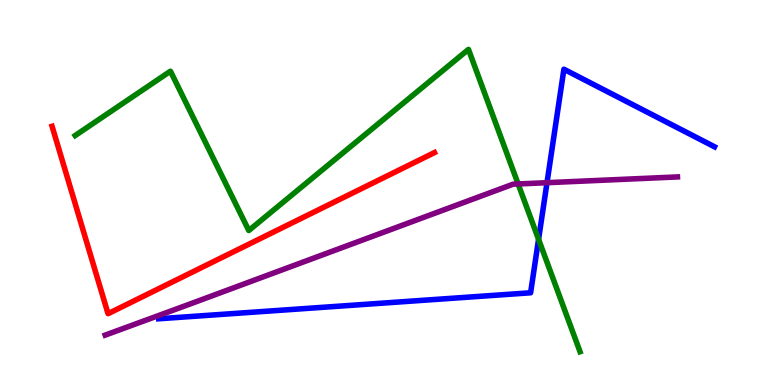[{'lines': ['blue', 'red'], 'intersections': []}, {'lines': ['green', 'red'], 'intersections': []}, {'lines': ['purple', 'red'], 'intersections': []}, {'lines': ['blue', 'green'], 'intersections': [{'x': 6.95, 'y': 3.78}]}, {'lines': ['blue', 'purple'], 'intersections': [{'x': 7.06, 'y': 5.25}]}, {'lines': ['green', 'purple'], 'intersections': [{'x': 6.69, 'y': 5.22}]}]